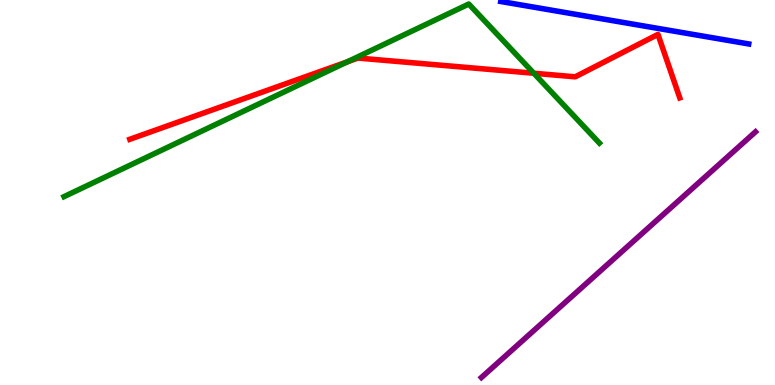[{'lines': ['blue', 'red'], 'intersections': []}, {'lines': ['green', 'red'], 'intersections': [{'x': 4.48, 'y': 8.39}, {'x': 6.89, 'y': 8.1}]}, {'lines': ['purple', 'red'], 'intersections': []}, {'lines': ['blue', 'green'], 'intersections': []}, {'lines': ['blue', 'purple'], 'intersections': []}, {'lines': ['green', 'purple'], 'intersections': []}]